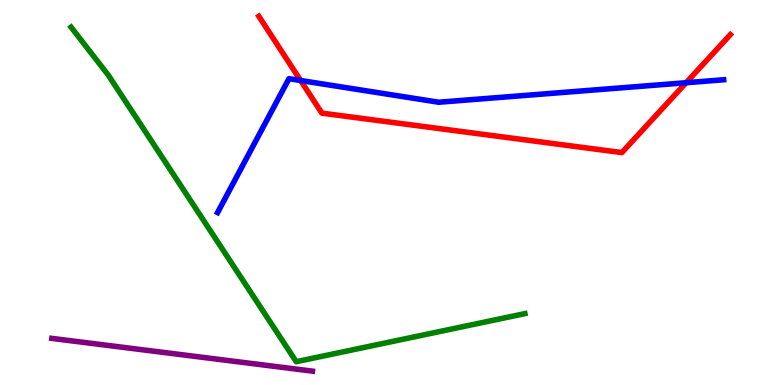[{'lines': ['blue', 'red'], 'intersections': [{'x': 3.88, 'y': 7.91}, {'x': 8.85, 'y': 7.85}]}, {'lines': ['green', 'red'], 'intersections': []}, {'lines': ['purple', 'red'], 'intersections': []}, {'lines': ['blue', 'green'], 'intersections': []}, {'lines': ['blue', 'purple'], 'intersections': []}, {'lines': ['green', 'purple'], 'intersections': []}]